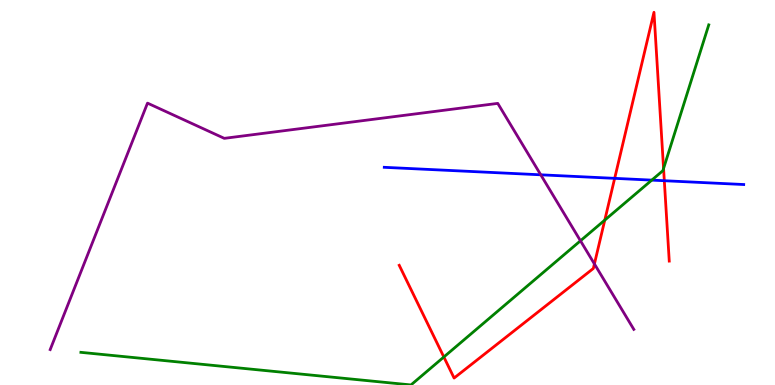[{'lines': ['blue', 'red'], 'intersections': [{'x': 7.93, 'y': 5.37}, {'x': 8.57, 'y': 5.31}]}, {'lines': ['green', 'red'], 'intersections': [{'x': 5.73, 'y': 0.728}, {'x': 7.8, 'y': 4.28}, {'x': 8.56, 'y': 5.62}]}, {'lines': ['purple', 'red'], 'intersections': [{'x': 7.67, 'y': 3.14}]}, {'lines': ['blue', 'green'], 'intersections': [{'x': 8.41, 'y': 5.32}]}, {'lines': ['blue', 'purple'], 'intersections': [{'x': 6.98, 'y': 5.46}]}, {'lines': ['green', 'purple'], 'intersections': [{'x': 7.49, 'y': 3.75}]}]